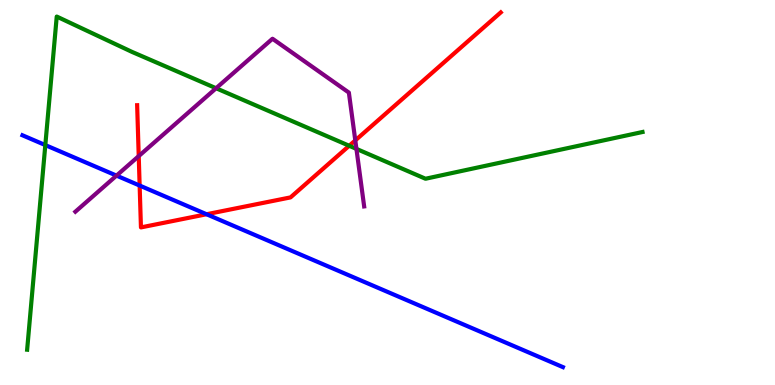[{'lines': ['blue', 'red'], 'intersections': [{'x': 1.8, 'y': 5.18}, {'x': 2.67, 'y': 4.44}]}, {'lines': ['green', 'red'], 'intersections': [{'x': 4.51, 'y': 6.21}]}, {'lines': ['purple', 'red'], 'intersections': [{'x': 1.79, 'y': 5.95}, {'x': 4.58, 'y': 6.35}]}, {'lines': ['blue', 'green'], 'intersections': [{'x': 0.585, 'y': 6.23}]}, {'lines': ['blue', 'purple'], 'intersections': [{'x': 1.5, 'y': 5.44}]}, {'lines': ['green', 'purple'], 'intersections': [{'x': 2.79, 'y': 7.71}, {'x': 4.6, 'y': 6.13}]}]